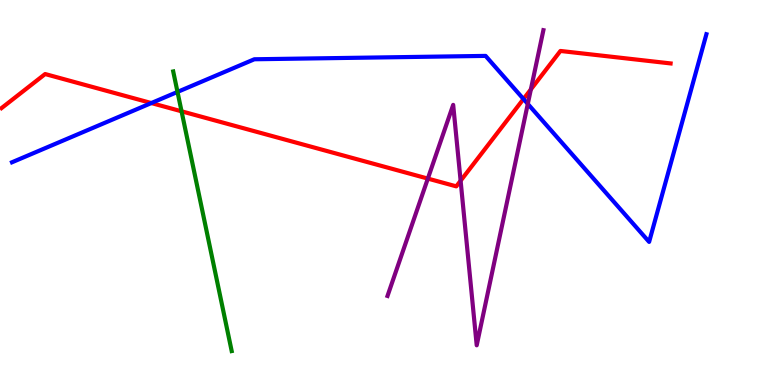[{'lines': ['blue', 'red'], 'intersections': [{'x': 1.95, 'y': 7.32}, {'x': 6.75, 'y': 7.43}]}, {'lines': ['green', 'red'], 'intersections': [{'x': 2.34, 'y': 7.11}]}, {'lines': ['purple', 'red'], 'intersections': [{'x': 5.52, 'y': 5.36}, {'x': 5.94, 'y': 5.31}, {'x': 6.85, 'y': 7.68}]}, {'lines': ['blue', 'green'], 'intersections': [{'x': 2.29, 'y': 7.61}]}, {'lines': ['blue', 'purple'], 'intersections': [{'x': 6.81, 'y': 7.3}]}, {'lines': ['green', 'purple'], 'intersections': []}]